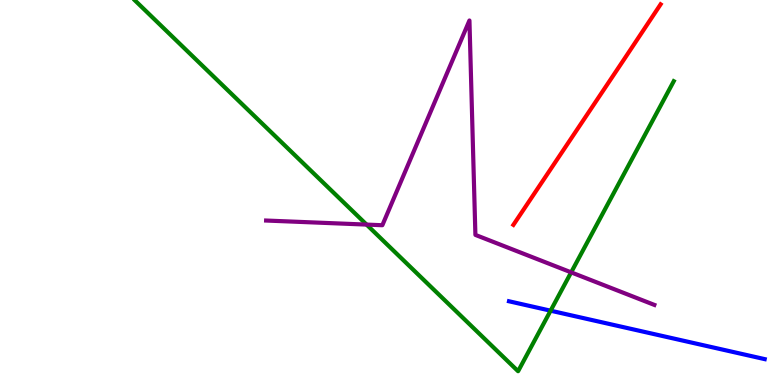[{'lines': ['blue', 'red'], 'intersections': []}, {'lines': ['green', 'red'], 'intersections': []}, {'lines': ['purple', 'red'], 'intersections': []}, {'lines': ['blue', 'green'], 'intersections': [{'x': 7.1, 'y': 1.93}]}, {'lines': ['blue', 'purple'], 'intersections': []}, {'lines': ['green', 'purple'], 'intersections': [{'x': 4.73, 'y': 4.17}, {'x': 7.37, 'y': 2.93}]}]